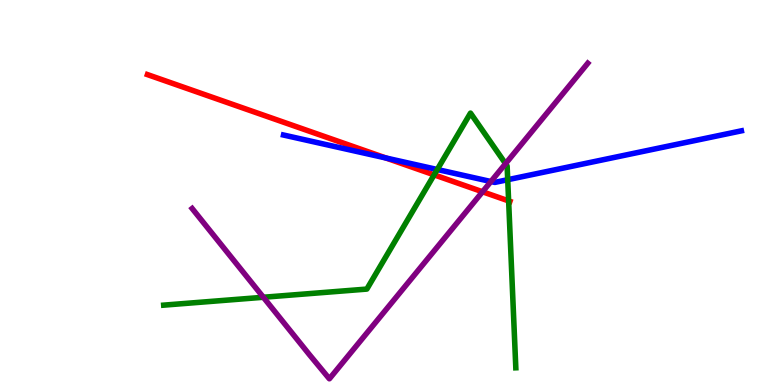[{'lines': ['blue', 'red'], 'intersections': [{'x': 4.98, 'y': 5.9}]}, {'lines': ['green', 'red'], 'intersections': [{'x': 5.6, 'y': 5.46}, {'x': 6.56, 'y': 4.78}]}, {'lines': ['purple', 'red'], 'intersections': [{'x': 6.23, 'y': 5.02}]}, {'lines': ['blue', 'green'], 'intersections': [{'x': 5.64, 'y': 5.6}, {'x': 6.55, 'y': 5.33}]}, {'lines': ['blue', 'purple'], 'intersections': [{'x': 6.33, 'y': 5.28}]}, {'lines': ['green', 'purple'], 'intersections': [{'x': 3.4, 'y': 2.28}, {'x': 6.52, 'y': 5.75}]}]